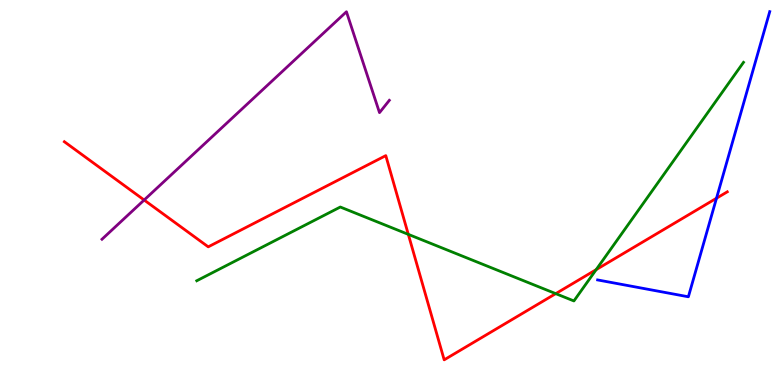[{'lines': ['blue', 'red'], 'intersections': [{'x': 9.25, 'y': 4.85}]}, {'lines': ['green', 'red'], 'intersections': [{'x': 5.27, 'y': 3.91}, {'x': 7.17, 'y': 2.37}, {'x': 7.69, 'y': 3.0}]}, {'lines': ['purple', 'red'], 'intersections': [{'x': 1.86, 'y': 4.8}]}, {'lines': ['blue', 'green'], 'intersections': []}, {'lines': ['blue', 'purple'], 'intersections': []}, {'lines': ['green', 'purple'], 'intersections': []}]